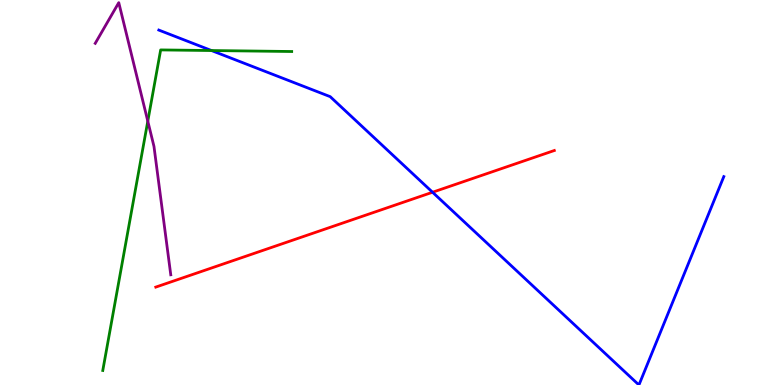[{'lines': ['blue', 'red'], 'intersections': [{'x': 5.58, 'y': 5.01}]}, {'lines': ['green', 'red'], 'intersections': []}, {'lines': ['purple', 'red'], 'intersections': []}, {'lines': ['blue', 'green'], 'intersections': [{'x': 2.73, 'y': 8.69}]}, {'lines': ['blue', 'purple'], 'intersections': []}, {'lines': ['green', 'purple'], 'intersections': [{'x': 1.91, 'y': 6.85}]}]